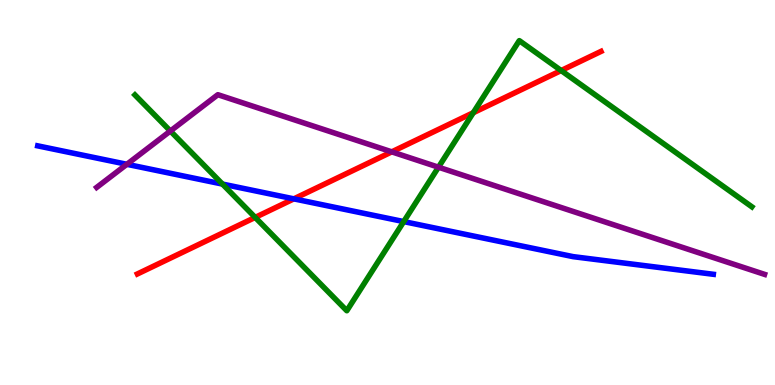[{'lines': ['blue', 'red'], 'intersections': [{'x': 3.79, 'y': 4.83}]}, {'lines': ['green', 'red'], 'intersections': [{'x': 3.29, 'y': 4.35}, {'x': 6.11, 'y': 7.07}, {'x': 7.24, 'y': 8.17}]}, {'lines': ['purple', 'red'], 'intersections': [{'x': 5.06, 'y': 6.06}]}, {'lines': ['blue', 'green'], 'intersections': [{'x': 2.87, 'y': 5.22}, {'x': 5.21, 'y': 4.24}]}, {'lines': ['blue', 'purple'], 'intersections': [{'x': 1.64, 'y': 5.73}]}, {'lines': ['green', 'purple'], 'intersections': [{'x': 2.2, 'y': 6.6}, {'x': 5.66, 'y': 5.66}]}]